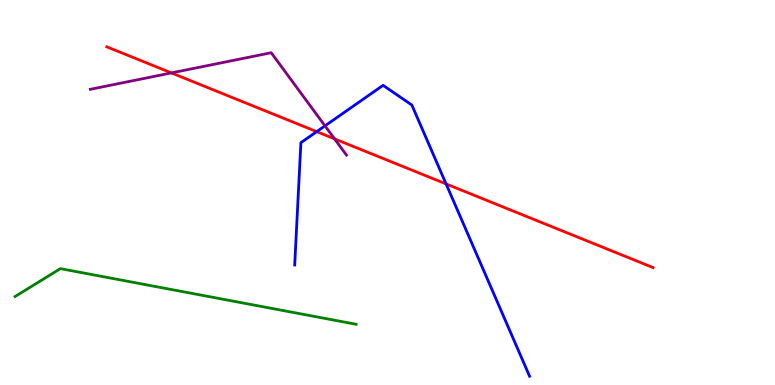[{'lines': ['blue', 'red'], 'intersections': [{'x': 4.09, 'y': 6.58}, {'x': 5.76, 'y': 5.22}]}, {'lines': ['green', 'red'], 'intersections': []}, {'lines': ['purple', 'red'], 'intersections': [{'x': 2.21, 'y': 8.11}, {'x': 4.32, 'y': 6.39}]}, {'lines': ['blue', 'green'], 'intersections': []}, {'lines': ['blue', 'purple'], 'intersections': [{'x': 4.19, 'y': 6.73}]}, {'lines': ['green', 'purple'], 'intersections': []}]